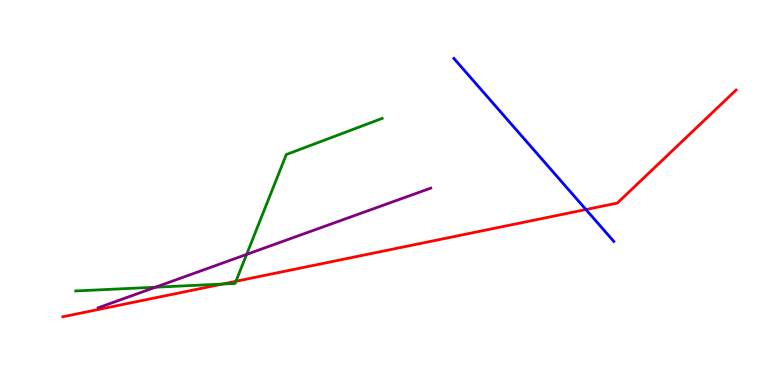[{'lines': ['blue', 'red'], 'intersections': [{'x': 7.56, 'y': 4.56}]}, {'lines': ['green', 'red'], 'intersections': [{'x': 2.87, 'y': 2.62}, {'x': 3.04, 'y': 2.69}]}, {'lines': ['purple', 'red'], 'intersections': []}, {'lines': ['blue', 'green'], 'intersections': []}, {'lines': ['blue', 'purple'], 'intersections': []}, {'lines': ['green', 'purple'], 'intersections': [{'x': 2.01, 'y': 2.54}, {'x': 3.18, 'y': 3.39}]}]